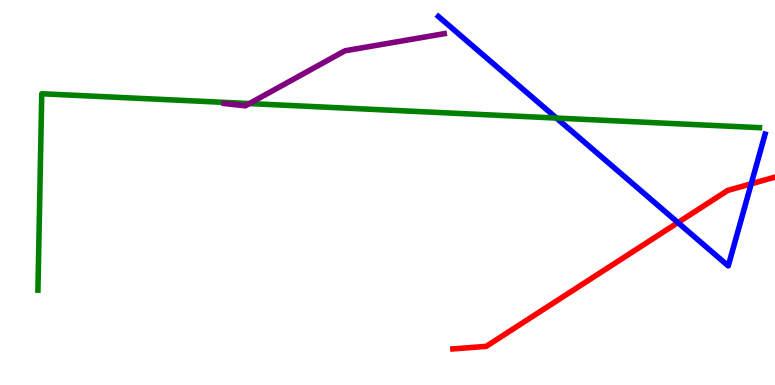[{'lines': ['blue', 'red'], 'intersections': [{'x': 8.75, 'y': 4.22}, {'x': 9.69, 'y': 5.23}]}, {'lines': ['green', 'red'], 'intersections': []}, {'lines': ['purple', 'red'], 'intersections': []}, {'lines': ['blue', 'green'], 'intersections': [{'x': 7.18, 'y': 6.93}]}, {'lines': ['blue', 'purple'], 'intersections': []}, {'lines': ['green', 'purple'], 'intersections': [{'x': 3.22, 'y': 7.31}]}]